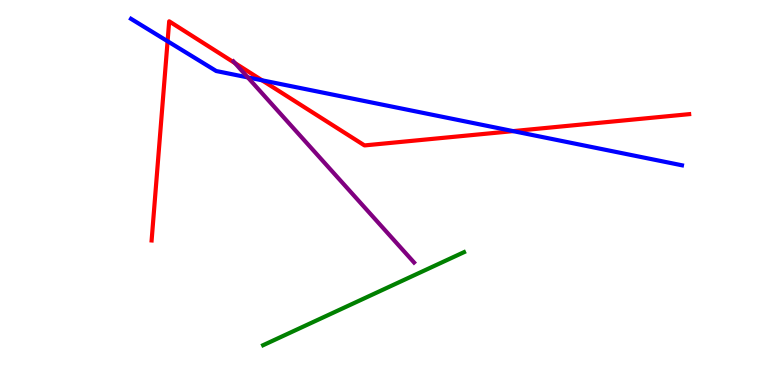[{'lines': ['blue', 'red'], 'intersections': [{'x': 2.16, 'y': 8.93}, {'x': 3.38, 'y': 7.91}, {'x': 6.62, 'y': 6.59}]}, {'lines': ['green', 'red'], 'intersections': []}, {'lines': ['purple', 'red'], 'intersections': [{'x': 3.03, 'y': 8.36}]}, {'lines': ['blue', 'green'], 'intersections': []}, {'lines': ['blue', 'purple'], 'intersections': [{'x': 3.2, 'y': 7.99}]}, {'lines': ['green', 'purple'], 'intersections': []}]